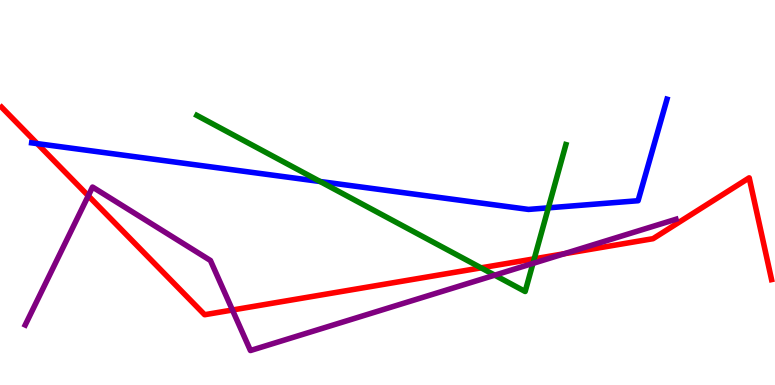[{'lines': ['blue', 'red'], 'intersections': [{'x': 0.48, 'y': 6.27}]}, {'lines': ['green', 'red'], 'intersections': [{'x': 6.21, 'y': 3.04}, {'x': 6.89, 'y': 3.28}]}, {'lines': ['purple', 'red'], 'intersections': [{'x': 1.14, 'y': 4.91}, {'x': 3.0, 'y': 1.95}, {'x': 7.28, 'y': 3.41}]}, {'lines': ['blue', 'green'], 'intersections': [{'x': 4.13, 'y': 5.29}, {'x': 7.08, 'y': 4.6}]}, {'lines': ['blue', 'purple'], 'intersections': []}, {'lines': ['green', 'purple'], 'intersections': [{'x': 6.38, 'y': 2.85}, {'x': 6.88, 'y': 3.16}]}]